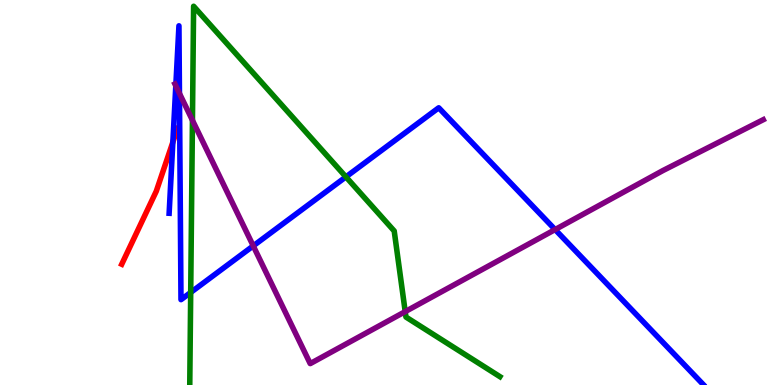[{'lines': ['blue', 'red'], 'intersections': [{'x': 2.23, 'y': 6.31}]}, {'lines': ['green', 'red'], 'intersections': []}, {'lines': ['purple', 'red'], 'intersections': []}, {'lines': ['blue', 'green'], 'intersections': [{'x': 2.46, 'y': 2.4}, {'x': 4.46, 'y': 5.41}]}, {'lines': ['blue', 'purple'], 'intersections': [{'x': 2.27, 'y': 7.77}, {'x': 2.32, 'y': 7.57}, {'x': 3.27, 'y': 3.61}, {'x': 7.16, 'y': 4.04}]}, {'lines': ['green', 'purple'], 'intersections': [{'x': 2.48, 'y': 6.88}, {'x': 5.23, 'y': 1.91}]}]